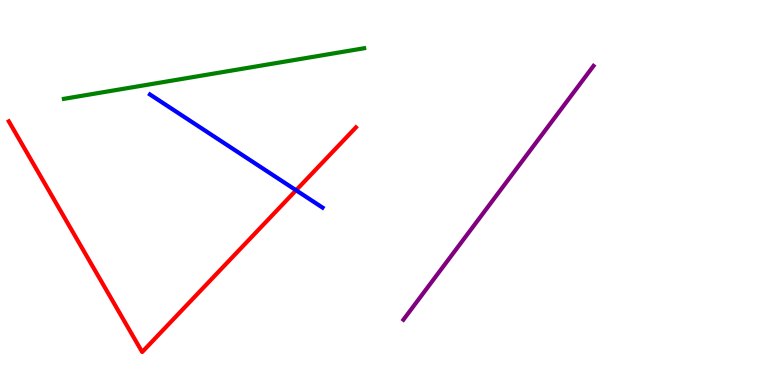[{'lines': ['blue', 'red'], 'intersections': [{'x': 3.82, 'y': 5.06}]}, {'lines': ['green', 'red'], 'intersections': []}, {'lines': ['purple', 'red'], 'intersections': []}, {'lines': ['blue', 'green'], 'intersections': []}, {'lines': ['blue', 'purple'], 'intersections': []}, {'lines': ['green', 'purple'], 'intersections': []}]